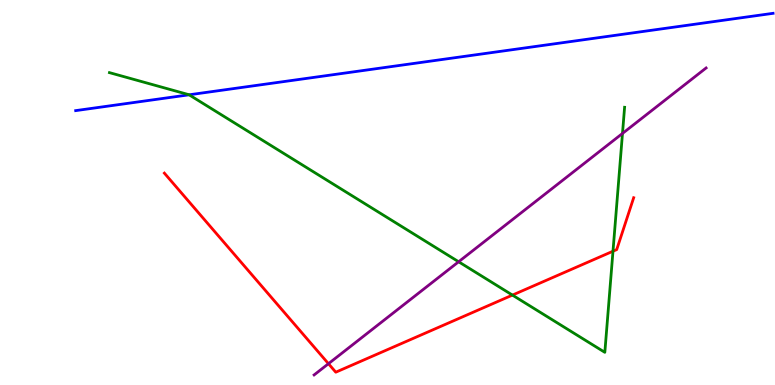[{'lines': ['blue', 'red'], 'intersections': []}, {'lines': ['green', 'red'], 'intersections': [{'x': 6.61, 'y': 2.34}, {'x': 7.91, 'y': 3.47}]}, {'lines': ['purple', 'red'], 'intersections': [{'x': 4.24, 'y': 0.553}]}, {'lines': ['blue', 'green'], 'intersections': [{'x': 2.44, 'y': 7.54}]}, {'lines': ['blue', 'purple'], 'intersections': []}, {'lines': ['green', 'purple'], 'intersections': [{'x': 5.92, 'y': 3.2}, {'x': 8.03, 'y': 6.53}]}]